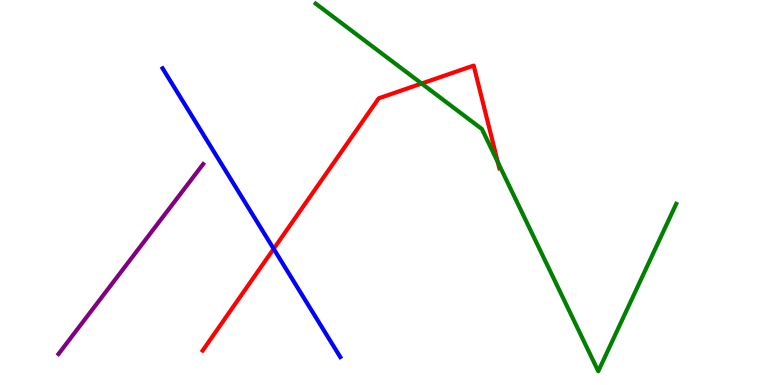[{'lines': ['blue', 'red'], 'intersections': [{'x': 3.53, 'y': 3.54}]}, {'lines': ['green', 'red'], 'intersections': [{'x': 5.44, 'y': 7.83}, {'x': 6.42, 'y': 5.79}]}, {'lines': ['purple', 'red'], 'intersections': []}, {'lines': ['blue', 'green'], 'intersections': []}, {'lines': ['blue', 'purple'], 'intersections': []}, {'lines': ['green', 'purple'], 'intersections': []}]